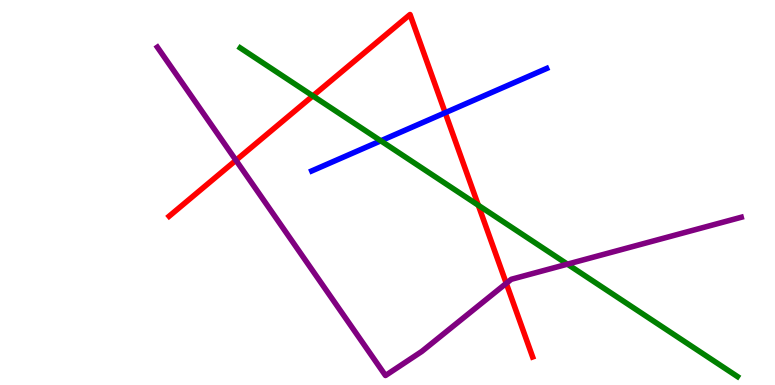[{'lines': ['blue', 'red'], 'intersections': [{'x': 5.74, 'y': 7.07}]}, {'lines': ['green', 'red'], 'intersections': [{'x': 4.04, 'y': 7.51}, {'x': 6.17, 'y': 4.67}]}, {'lines': ['purple', 'red'], 'intersections': [{'x': 3.04, 'y': 5.84}, {'x': 6.53, 'y': 2.64}]}, {'lines': ['blue', 'green'], 'intersections': [{'x': 4.91, 'y': 6.34}]}, {'lines': ['blue', 'purple'], 'intersections': []}, {'lines': ['green', 'purple'], 'intersections': [{'x': 7.32, 'y': 3.14}]}]